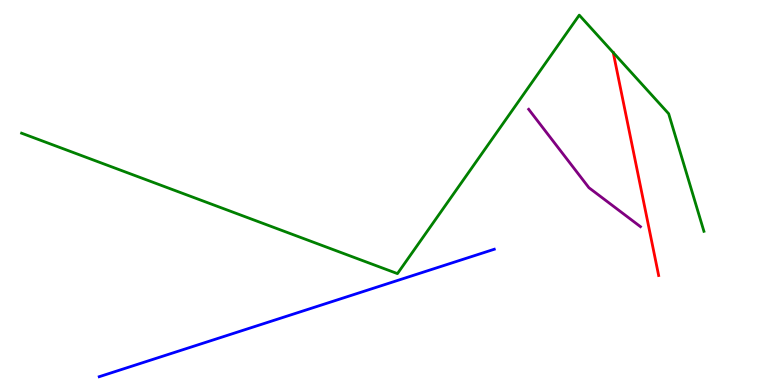[{'lines': ['blue', 'red'], 'intersections': []}, {'lines': ['green', 'red'], 'intersections': []}, {'lines': ['purple', 'red'], 'intersections': []}, {'lines': ['blue', 'green'], 'intersections': []}, {'lines': ['blue', 'purple'], 'intersections': []}, {'lines': ['green', 'purple'], 'intersections': []}]